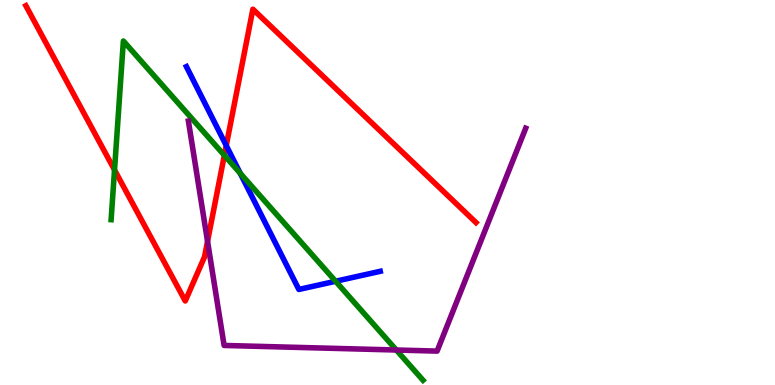[{'lines': ['blue', 'red'], 'intersections': [{'x': 2.92, 'y': 6.22}]}, {'lines': ['green', 'red'], 'intersections': [{'x': 1.48, 'y': 5.59}, {'x': 2.89, 'y': 5.97}]}, {'lines': ['purple', 'red'], 'intersections': [{'x': 2.68, 'y': 3.73}]}, {'lines': ['blue', 'green'], 'intersections': [{'x': 3.1, 'y': 5.5}, {'x': 4.33, 'y': 2.69}]}, {'lines': ['blue', 'purple'], 'intersections': []}, {'lines': ['green', 'purple'], 'intersections': [{'x': 5.11, 'y': 0.909}]}]